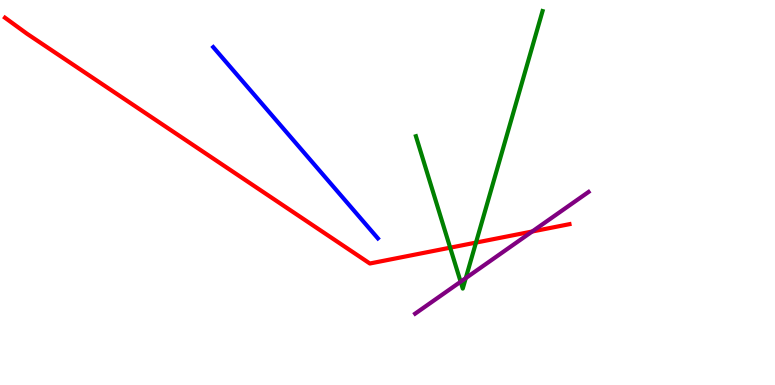[{'lines': ['blue', 'red'], 'intersections': []}, {'lines': ['green', 'red'], 'intersections': [{'x': 5.81, 'y': 3.57}, {'x': 6.14, 'y': 3.7}]}, {'lines': ['purple', 'red'], 'intersections': [{'x': 6.87, 'y': 3.99}]}, {'lines': ['blue', 'green'], 'intersections': []}, {'lines': ['blue', 'purple'], 'intersections': []}, {'lines': ['green', 'purple'], 'intersections': [{'x': 5.94, 'y': 2.68}, {'x': 6.01, 'y': 2.78}]}]